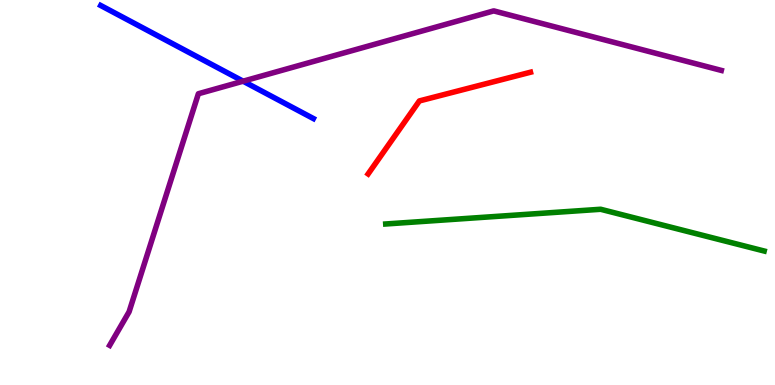[{'lines': ['blue', 'red'], 'intersections': []}, {'lines': ['green', 'red'], 'intersections': []}, {'lines': ['purple', 'red'], 'intersections': []}, {'lines': ['blue', 'green'], 'intersections': []}, {'lines': ['blue', 'purple'], 'intersections': [{'x': 3.14, 'y': 7.89}]}, {'lines': ['green', 'purple'], 'intersections': []}]